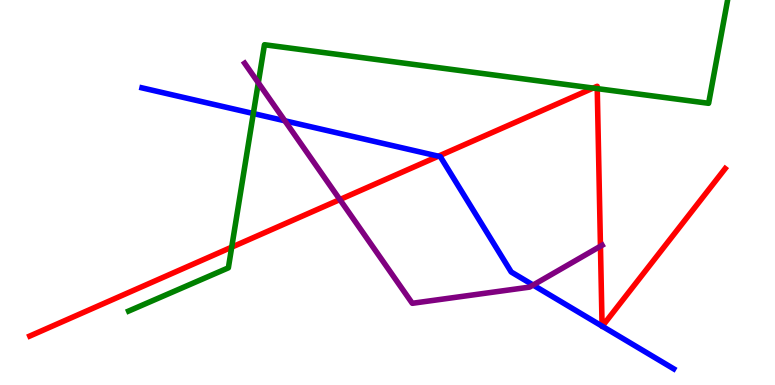[{'lines': ['blue', 'red'], 'intersections': [{'x': 5.66, 'y': 5.94}, {'x': 7.77, 'y': 1.53}, {'x': 7.77, 'y': 1.53}]}, {'lines': ['green', 'red'], 'intersections': [{'x': 2.99, 'y': 3.58}, {'x': 7.65, 'y': 7.71}, {'x': 7.71, 'y': 7.7}]}, {'lines': ['purple', 'red'], 'intersections': [{'x': 4.39, 'y': 4.82}, {'x': 7.75, 'y': 3.6}]}, {'lines': ['blue', 'green'], 'intersections': [{'x': 3.27, 'y': 7.05}]}, {'lines': ['blue', 'purple'], 'intersections': [{'x': 3.68, 'y': 6.86}, {'x': 6.88, 'y': 2.6}]}, {'lines': ['green', 'purple'], 'intersections': [{'x': 3.33, 'y': 7.85}]}]